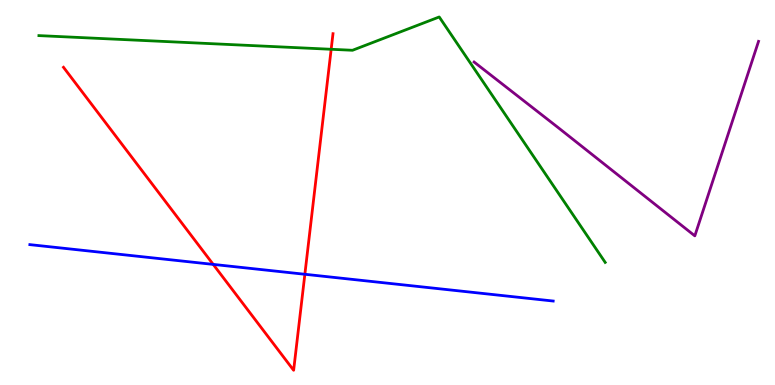[{'lines': ['blue', 'red'], 'intersections': [{'x': 2.75, 'y': 3.13}, {'x': 3.93, 'y': 2.88}]}, {'lines': ['green', 'red'], 'intersections': [{'x': 4.27, 'y': 8.72}]}, {'lines': ['purple', 'red'], 'intersections': []}, {'lines': ['blue', 'green'], 'intersections': []}, {'lines': ['blue', 'purple'], 'intersections': []}, {'lines': ['green', 'purple'], 'intersections': []}]